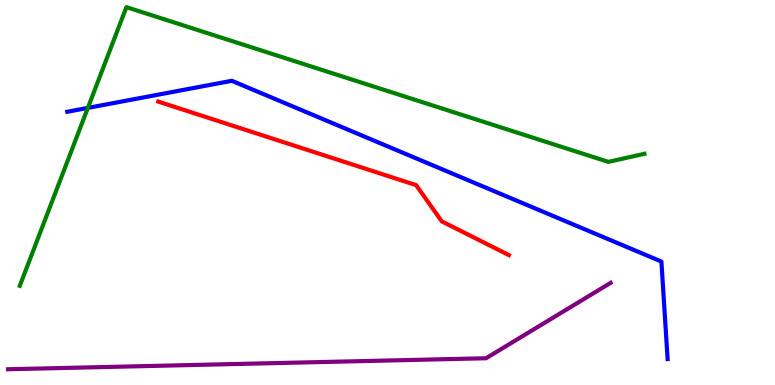[{'lines': ['blue', 'red'], 'intersections': []}, {'lines': ['green', 'red'], 'intersections': []}, {'lines': ['purple', 'red'], 'intersections': []}, {'lines': ['blue', 'green'], 'intersections': [{'x': 1.13, 'y': 7.2}]}, {'lines': ['blue', 'purple'], 'intersections': []}, {'lines': ['green', 'purple'], 'intersections': []}]